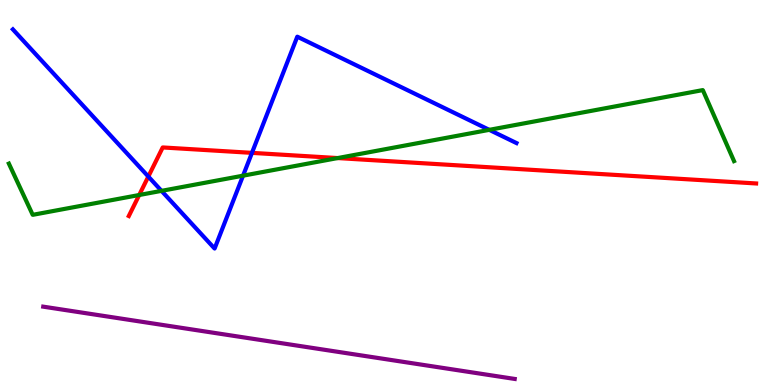[{'lines': ['blue', 'red'], 'intersections': [{'x': 1.91, 'y': 5.41}, {'x': 3.25, 'y': 6.03}]}, {'lines': ['green', 'red'], 'intersections': [{'x': 1.8, 'y': 4.93}, {'x': 4.36, 'y': 5.89}]}, {'lines': ['purple', 'red'], 'intersections': []}, {'lines': ['blue', 'green'], 'intersections': [{'x': 2.08, 'y': 5.04}, {'x': 3.14, 'y': 5.44}, {'x': 6.31, 'y': 6.63}]}, {'lines': ['blue', 'purple'], 'intersections': []}, {'lines': ['green', 'purple'], 'intersections': []}]